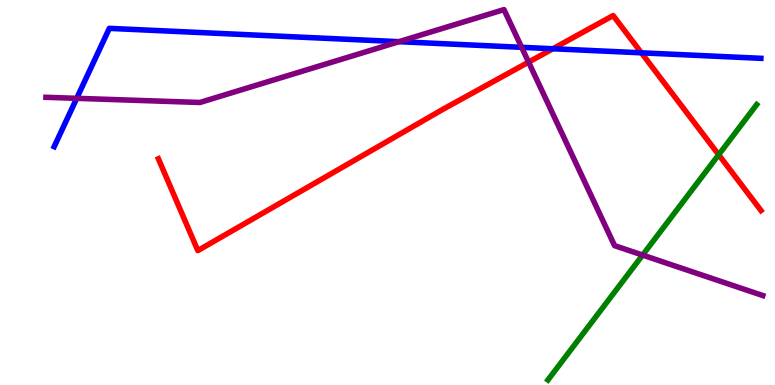[{'lines': ['blue', 'red'], 'intersections': [{'x': 7.13, 'y': 8.73}, {'x': 8.28, 'y': 8.63}]}, {'lines': ['green', 'red'], 'intersections': [{'x': 9.27, 'y': 5.98}]}, {'lines': ['purple', 'red'], 'intersections': [{'x': 6.82, 'y': 8.39}]}, {'lines': ['blue', 'green'], 'intersections': []}, {'lines': ['blue', 'purple'], 'intersections': [{'x': 0.99, 'y': 7.45}, {'x': 5.15, 'y': 8.92}, {'x': 6.73, 'y': 8.77}]}, {'lines': ['green', 'purple'], 'intersections': [{'x': 8.29, 'y': 3.37}]}]